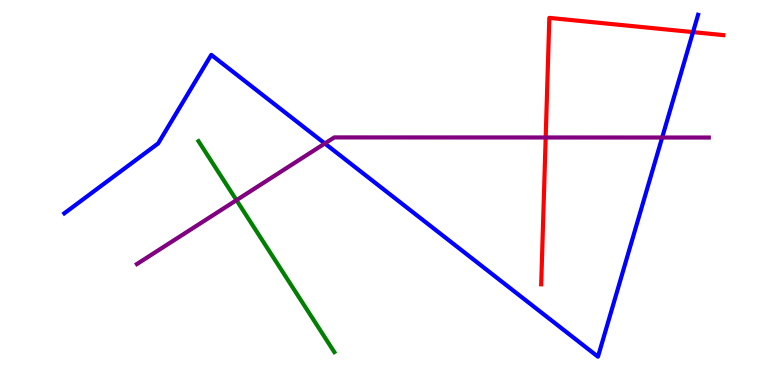[{'lines': ['blue', 'red'], 'intersections': [{'x': 8.94, 'y': 9.17}]}, {'lines': ['green', 'red'], 'intersections': []}, {'lines': ['purple', 'red'], 'intersections': [{'x': 7.04, 'y': 6.43}]}, {'lines': ['blue', 'green'], 'intersections': []}, {'lines': ['blue', 'purple'], 'intersections': [{'x': 4.19, 'y': 6.27}, {'x': 8.54, 'y': 6.43}]}, {'lines': ['green', 'purple'], 'intersections': [{'x': 3.05, 'y': 4.8}]}]